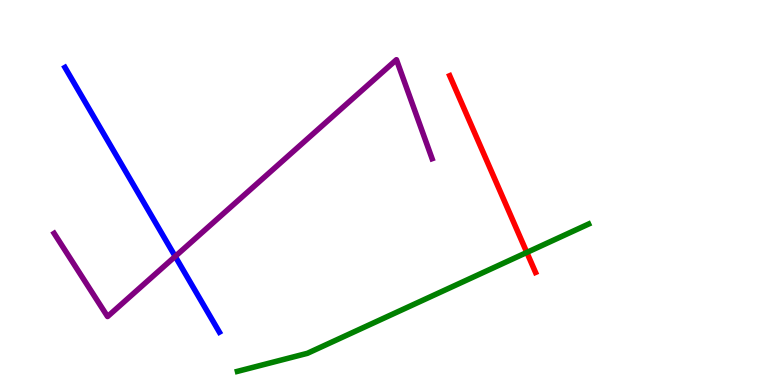[{'lines': ['blue', 'red'], 'intersections': []}, {'lines': ['green', 'red'], 'intersections': [{'x': 6.8, 'y': 3.44}]}, {'lines': ['purple', 'red'], 'intersections': []}, {'lines': ['blue', 'green'], 'intersections': []}, {'lines': ['blue', 'purple'], 'intersections': [{'x': 2.26, 'y': 3.34}]}, {'lines': ['green', 'purple'], 'intersections': []}]